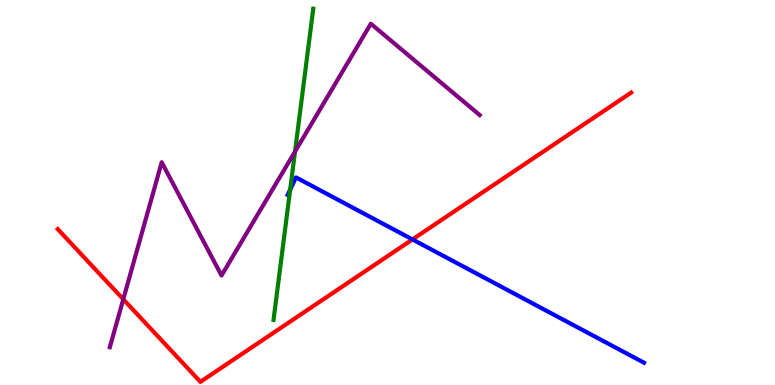[{'lines': ['blue', 'red'], 'intersections': [{'x': 5.32, 'y': 3.78}]}, {'lines': ['green', 'red'], 'intersections': []}, {'lines': ['purple', 'red'], 'intersections': [{'x': 1.59, 'y': 2.23}]}, {'lines': ['blue', 'green'], 'intersections': [{'x': 3.74, 'y': 5.08}]}, {'lines': ['blue', 'purple'], 'intersections': []}, {'lines': ['green', 'purple'], 'intersections': [{'x': 3.81, 'y': 6.06}]}]